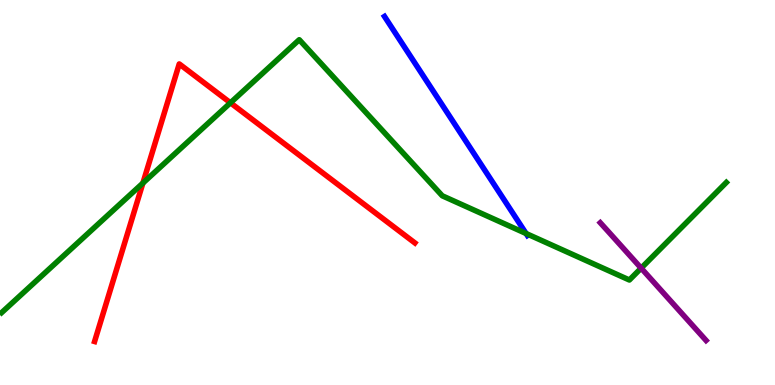[{'lines': ['blue', 'red'], 'intersections': []}, {'lines': ['green', 'red'], 'intersections': [{'x': 1.84, 'y': 5.24}, {'x': 2.97, 'y': 7.33}]}, {'lines': ['purple', 'red'], 'intersections': []}, {'lines': ['blue', 'green'], 'intersections': [{'x': 6.79, 'y': 3.93}]}, {'lines': ['blue', 'purple'], 'intersections': []}, {'lines': ['green', 'purple'], 'intersections': [{'x': 8.27, 'y': 3.03}]}]